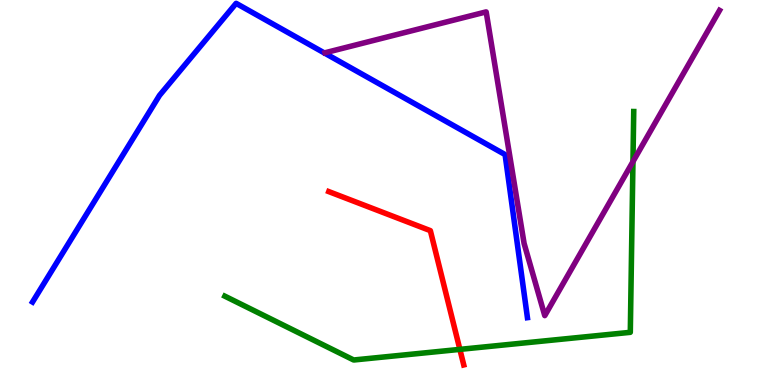[{'lines': ['blue', 'red'], 'intersections': []}, {'lines': ['green', 'red'], 'intersections': [{'x': 5.93, 'y': 0.925}]}, {'lines': ['purple', 'red'], 'intersections': []}, {'lines': ['blue', 'green'], 'intersections': []}, {'lines': ['blue', 'purple'], 'intersections': []}, {'lines': ['green', 'purple'], 'intersections': [{'x': 8.17, 'y': 5.8}]}]